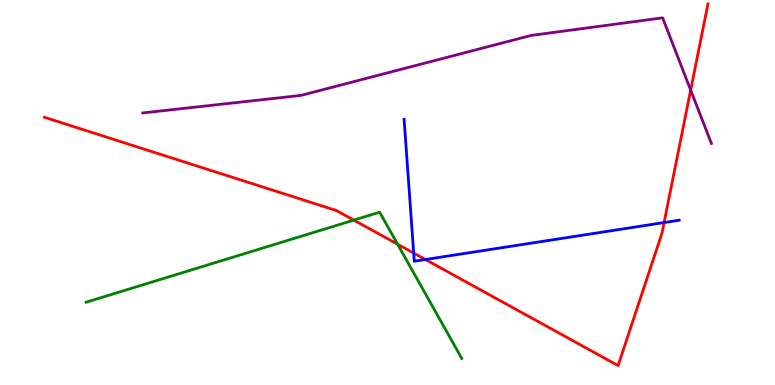[{'lines': ['blue', 'red'], 'intersections': [{'x': 5.34, 'y': 3.43}, {'x': 5.49, 'y': 3.26}, {'x': 8.57, 'y': 4.22}]}, {'lines': ['green', 'red'], 'intersections': [{'x': 4.57, 'y': 4.28}, {'x': 5.13, 'y': 3.66}]}, {'lines': ['purple', 'red'], 'intersections': [{'x': 8.91, 'y': 7.66}]}, {'lines': ['blue', 'green'], 'intersections': []}, {'lines': ['blue', 'purple'], 'intersections': []}, {'lines': ['green', 'purple'], 'intersections': []}]